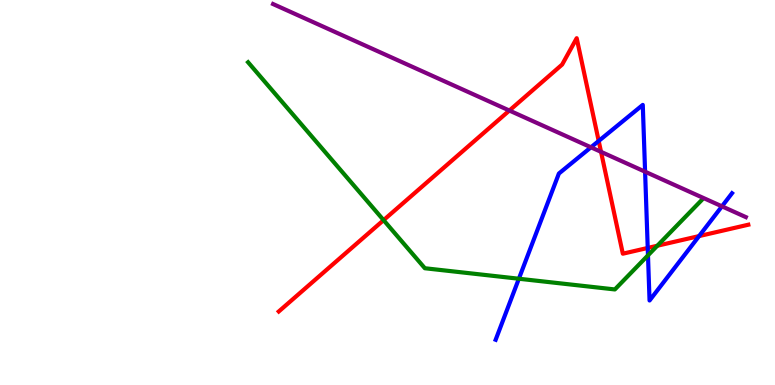[{'lines': ['blue', 'red'], 'intersections': [{'x': 7.73, 'y': 6.34}, {'x': 8.36, 'y': 3.56}, {'x': 9.02, 'y': 3.87}]}, {'lines': ['green', 'red'], 'intersections': [{'x': 4.95, 'y': 4.28}, {'x': 8.48, 'y': 3.62}]}, {'lines': ['purple', 'red'], 'intersections': [{'x': 6.57, 'y': 7.13}, {'x': 7.76, 'y': 6.06}]}, {'lines': ['blue', 'green'], 'intersections': [{'x': 6.7, 'y': 2.76}, {'x': 8.36, 'y': 3.37}]}, {'lines': ['blue', 'purple'], 'intersections': [{'x': 7.63, 'y': 6.17}, {'x': 8.32, 'y': 5.54}, {'x': 9.32, 'y': 4.64}]}, {'lines': ['green', 'purple'], 'intersections': []}]